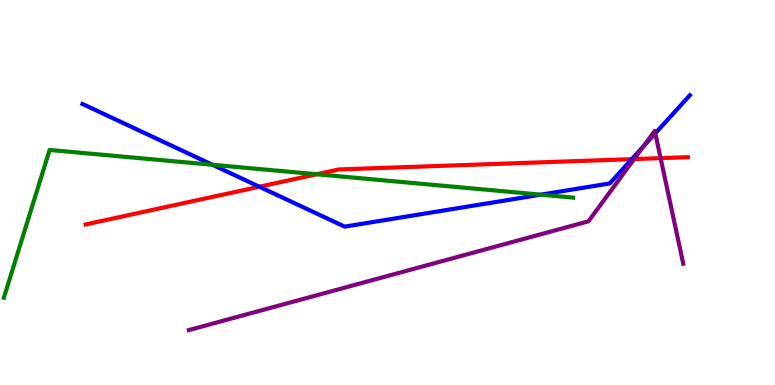[{'lines': ['blue', 'red'], 'intersections': [{'x': 3.35, 'y': 5.15}, {'x': 8.15, 'y': 5.87}]}, {'lines': ['green', 'red'], 'intersections': [{'x': 4.09, 'y': 5.47}]}, {'lines': ['purple', 'red'], 'intersections': [{'x': 8.18, 'y': 5.87}, {'x': 8.52, 'y': 5.89}]}, {'lines': ['blue', 'green'], 'intersections': [{'x': 2.74, 'y': 5.72}, {'x': 6.98, 'y': 4.94}]}, {'lines': ['blue', 'purple'], 'intersections': [{'x': 8.3, 'y': 6.2}, {'x': 8.46, 'y': 6.54}]}, {'lines': ['green', 'purple'], 'intersections': []}]